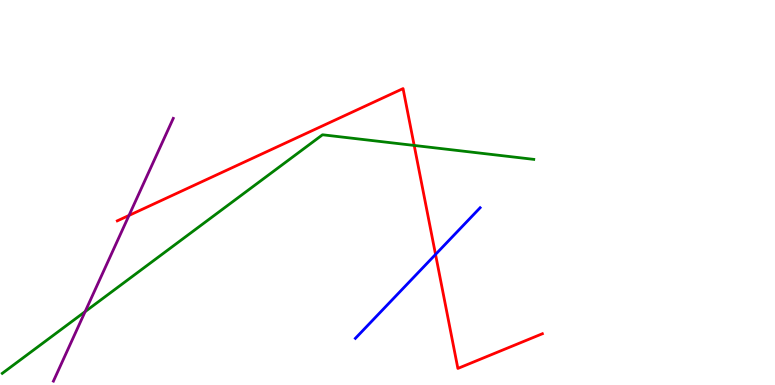[{'lines': ['blue', 'red'], 'intersections': [{'x': 5.62, 'y': 3.39}]}, {'lines': ['green', 'red'], 'intersections': [{'x': 5.34, 'y': 6.22}]}, {'lines': ['purple', 'red'], 'intersections': [{'x': 1.66, 'y': 4.4}]}, {'lines': ['blue', 'green'], 'intersections': []}, {'lines': ['blue', 'purple'], 'intersections': []}, {'lines': ['green', 'purple'], 'intersections': [{'x': 1.1, 'y': 1.91}]}]